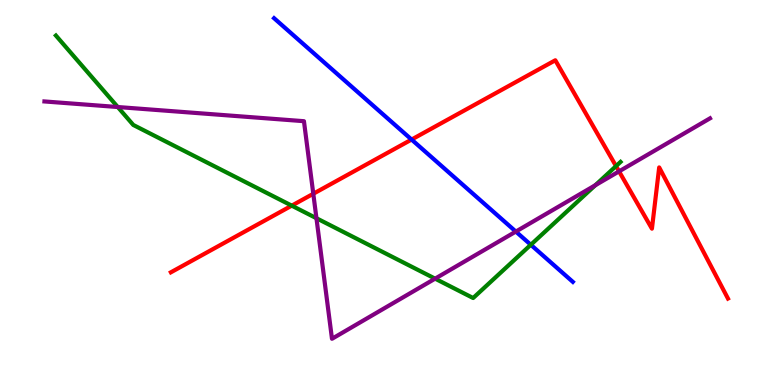[{'lines': ['blue', 'red'], 'intersections': [{'x': 5.31, 'y': 6.38}]}, {'lines': ['green', 'red'], 'intersections': [{'x': 3.76, 'y': 4.66}, {'x': 7.95, 'y': 5.69}]}, {'lines': ['purple', 'red'], 'intersections': [{'x': 4.04, 'y': 4.97}, {'x': 7.99, 'y': 5.55}]}, {'lines': ['blue', 'green'], 'intersections': [{'x': 6.85, 'y': 3.64}]}, {'lines': ['blue', 'purple'], 'intersections': [{'x': 6.66, 'y': 3.99}]}, {'lines': ['green', 'purple'], 'intersections': [{'x': 1.52, 'y': 7.22}, {'x': 4.08, 'y': 4.33}, {'x': 5.61, 'y': 2.76}, {'x': 7.68, 'y': 5.19}]}]